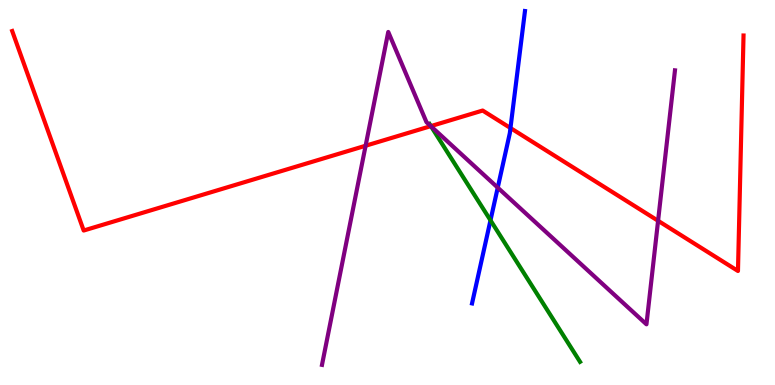[{'lines': ['blue', 'red'], 'intersections': [{'x': 6.59, 'y': 6.67}]}, {'lines': ['green', 'red'], 'intersections': [{'x': 5.56, 'y': 6.72}]}, {'lines': ['purple', 'red'], 'intersections': [{'x': 4.72, 'y': 6.21}, {'x': 5.56, 'y': 6.72}, {'x': 8.49, 'y': 4.27}]}, {'lines': ['blue', 'green'], 'intersections': [{'x': 6.33, 'y': 4.28}]}, {'lines': ['blue', 'purple'], 'intersections': [{'x': 6.42, 'y': 5.13}]}, {'lines': ['green', 'purple'], 'intersections': [{'x': 5.56, 'y': 6.72}]}]